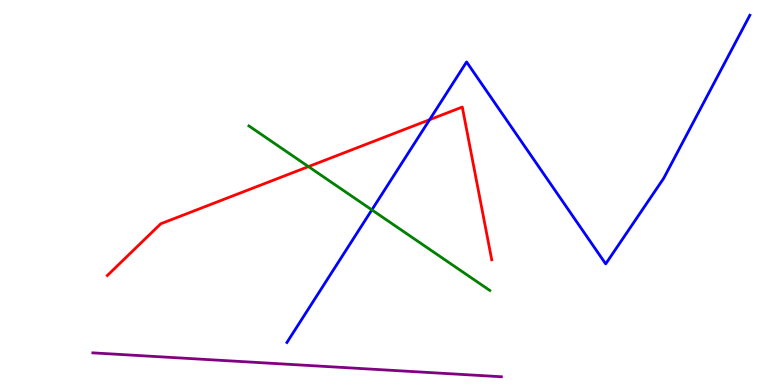[{'lines': ['blue', 'red'], 'intersections': [{'x': 5.54, 'y': 6.89}]}, {'lines': ['green', 'red'], 'intersections': [{'x': 3.98, 'y': 5.67}]}, {'lines': ['purple', 'red'], 'intersections': []}, {'lines': ['blue', 'green'], 'intersections': [{'x': 4.8, 'y': 4.55}]}, {'lines': ['blue', 'purple'], 'intersections': []}, {'lines': ['green', 'purple'], 'intersections': []}]